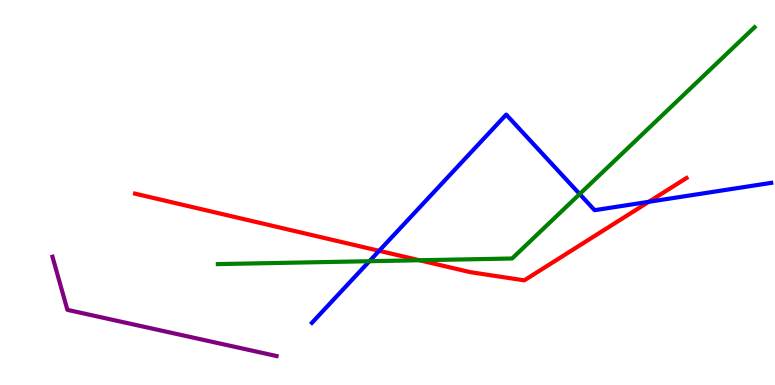[{'lines': ['blue', 'red'], 'intersections': [{'x': 4.89, 'y': 3.49}, {'x': 8.37, 'y': 4.76}]}, {'lines': ['green', 'red'], 'intersections': [{'x': 5.41, 'y': 3.24}]}, {'lines': ['purple', 'red'], 'intersections': []}, {'lines': ['blue', 'green'], 'intersections': [{'x': 4.77, 'y': 3.22}, {'x': 7.48, 'y': 4.96}]}, {'lines': ['blue', 'purple'], 'intersections': []}, {'lines': ['green', 'purple'], 'intersections': []}]